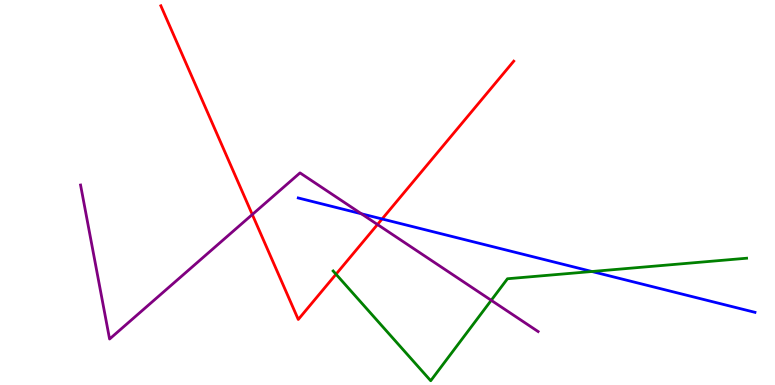[{'lines': ['blue', 'red'], 'intersections': [{'x': 4.93, 'y': 4.31}]}, {'lines': ['green', 'red'], 'intersections': [{'x': 4.34, 'y': 2.88}]}, {'lines': ['purple', 'red'], 'intersections': [{'x': 3.26, 'y': 4.43}, {'x': 4.87, 'y': 4.17}]}, {'lines': ['blue', 'green'], 'intersections': [{'x': 7.64, 'y': 2.95}]}, {'lines': ['blue', 'purple'], 'intersections': [{'x': 4.66, 'y': 4.45}]}, {'lines': ['green', 'purple'], 'intersections': [{'x': 6.34, 'y': 2.2}]}]